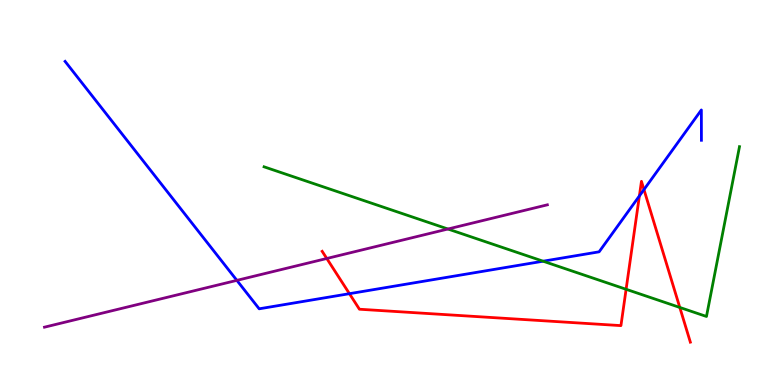[{'lines': ['blue', 'red'], 'intersections': [{'x': 4.51, 'y': 2.37}, {'x': 8.25, 'y': 4.91}, {'x': 8.31, 'y': 5.08}]}, {'lines': ['green', 'red'], 'intersections': [{'x': 8.08, 'y': 2.49}, {'x': 8.77, 'y': 2.01}]}, {'lines': ['purple', 'red'], 'intersections': [{'x': 4.22, 'y': 3.29}]}, {'lines': ['blue', 'green'], 'intersections': [{'x': 7.01, 'y': 3.22}]}, {'lines': ['blue', 'purple'], 'intersections': [{'x': 3.06, 'y': 2.72}]}, {'lines': ['green', 'purple'], 'intersections': [{'x': 5.78, 'y': 4.05}]}]